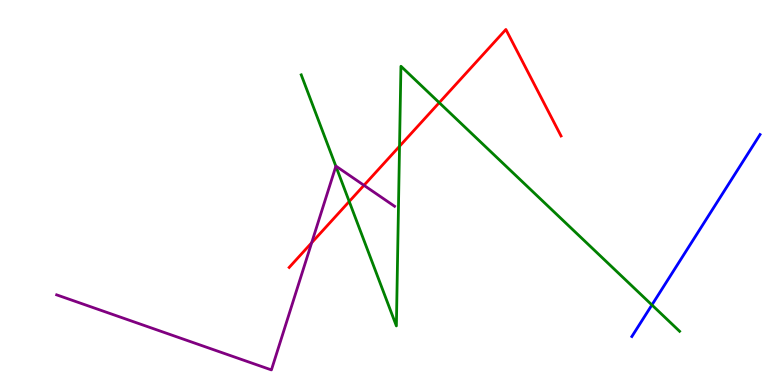[{'lines': ['blue', 'red'], 'intersections': []}, {'lines': ['green', 'red'], 'intersections': [{'x': 4.51, 'y': 4.77}, {'x': 5.16, 'y': 6.2}, {'x': 5.67, 'y': 7.33}]}, {'lines': ['purple', 'red'], 'intersections': [{'x': 4.02, 'y': 3.69}, {'x': 4.7, 'y': 5.19}]}, {'lines': ['blue', 'green'], 'intersections': [{'x': 8.41, 'y': 2.08}]}, {'lines': ['blue', 'purple'], 'intersections': []}, {'lines': ['green', 'purple'], 'intersections': [{'x': 4.33, 'y': 5.68}]}]